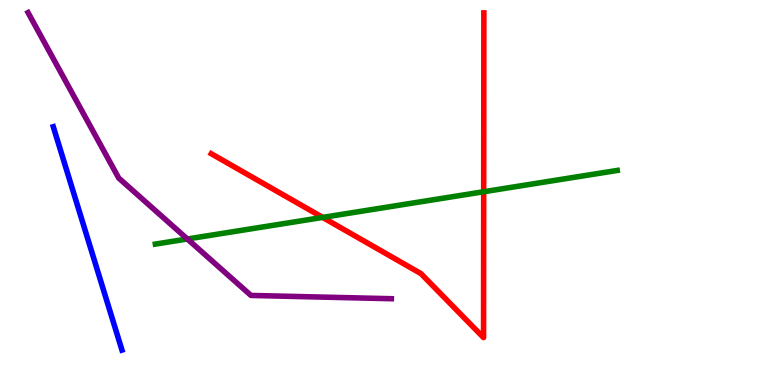[{'lines': ['blue', 'red'], 'intersections': []}, {'lines': ['green', 'red'], 'intersections': [{'x': 4.16, 'y': 4.35}, {'x': 6.24, 'y': 5.02}]}, {'lines': ['purple', 'red'], 'intersections': []}, {'lines': ['blue', 'green'], 'intersections': []}, {'lines': ['blue', 'purple'], 'intersections': []}, {'lines': ['green', 'purple'], 'intersections': [{'x': 2.42, 'y': 3.79}]}]